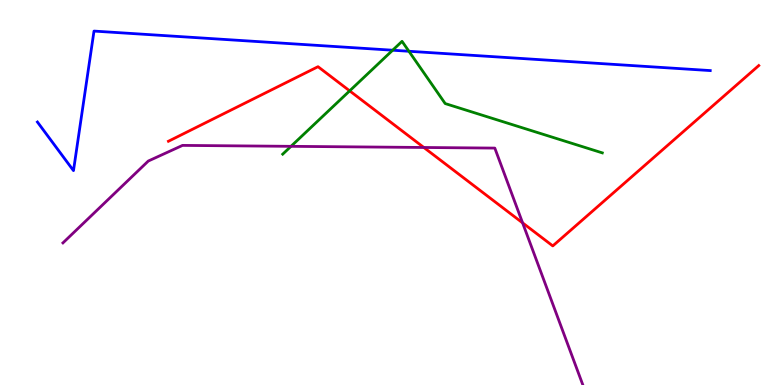[{'lines': ['blue', 'red'], 'intersections': []}, {'lines': ['green', 'red'], 'intersections': [{'x': 4.51, 'y': 7.64}]}, {'lines': ['purple', 'red'], 'intersections': [{'x': 5.47, 'y': 6.17}, {'x': 6.74, 'y': 4.21}]}, {'lines': ['blue', 'green'], 'intersections': [{'x': 5.07, 'y': 8.7}, {'x': 5.28, 'y': 8.67}]}, {'lines': ['blue', 'purple'], 'intersections': []}, {'lines': ['green', 'purple'], 'intersections': [{'x': 3.75, 'y': 6.2}]}]